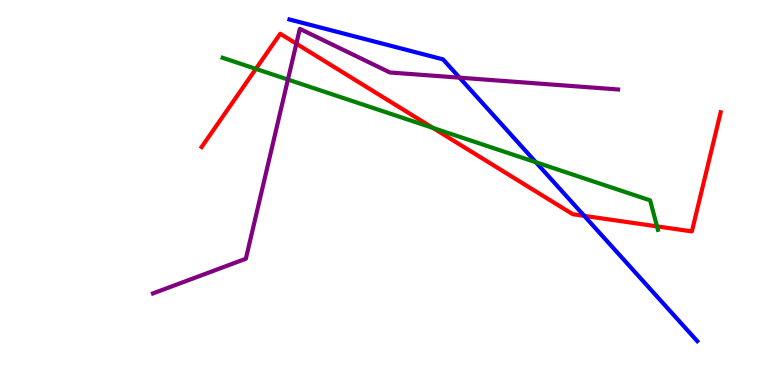[{'lines': ['blue', 'red'], 'intersections': [{'x': 7.54, 'y': 4.39}]}, {'lines': ['green', 'red'], 'intersections': [{'x': 3.3, 'y': 8.21}, {'x': 5.59, 'y': 6.68}, {'x': 8.48, 'y': 4.12}]}, {'lines': ['purple', 'red'], 'intersections': [{'x': 3.82, 'y': 8.87}]}, {'lines': ['blue', 'green'], 'intersections': [{'x': 6.91, 'y': 5.79}]}, {'lines': ['blue', 'purple'], 'intersections': [{'x': 5.93, 'y': 7.98}]}, {'lines': ['green', 'purple'], 'intersections': [{'x': 3.72, 'y': 7.93}]}]